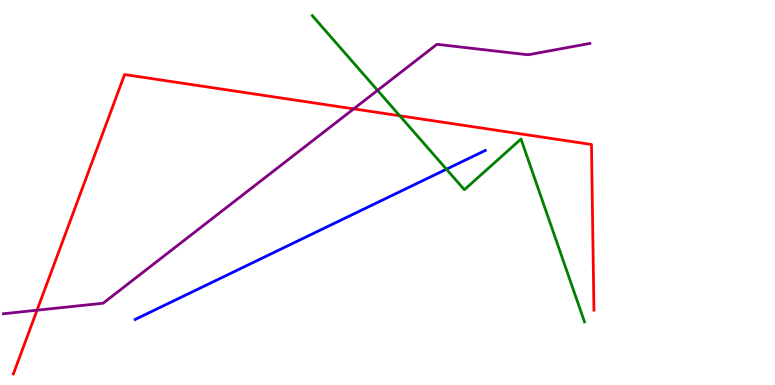[{'lines': ['blue', 'red'], 'intersections': []}, {'lines': ['green', 'red'], 'intersections': [{'x': 5.16, 'y': 6.99}]}, {'lines': ['purple', 'red'], 'intersections': [{'x': 0.478, 'y': 1.94}, {'x': 4.56, 'y': 7.17}]}, {'lines': ['blue', 'green'], 'intersections': [{'x': 5.76, 'y': 5.61}]}, {'lines': ['blue', 'purple'], 'intersections': []}, {'lines': ['green', 'purple'], 'intersections': [{'x': 4.87, 'y': 7.65}]}]